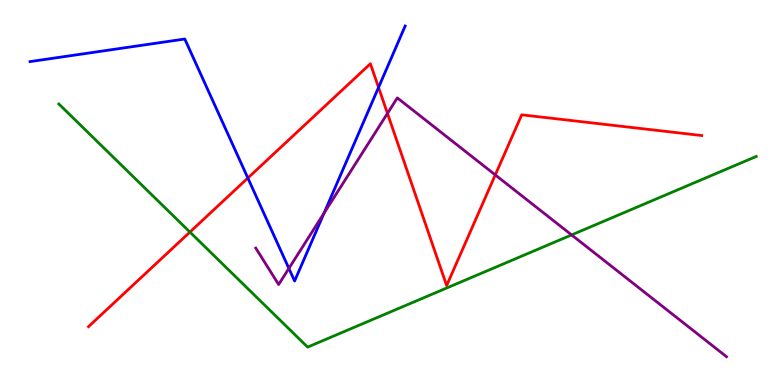[{'lines': ['blue', 'red'], 'intersections': [{'x': 3.2, 'y': 5.38}, {'x': 4.88, 'y': 7.73}]}, {'lines': ['green', 'red'], 'intersections': [{'x': 2.45, 'y': 3.97}]}, {'lines': ['purple', 'red'], 'intersections': [{'x': 5.0, 'y': 7.05}, {'x': 6.39, 'y': 5.46}]}, {'lines': ['blue', 'green'], 'intersections': []}, {'lines': ['blue', 'purple'], 'intersections': [{'x': 3.73, 'y': 3.03}, {'x': 4.18, 'y': 4.46}]}, {'lines': ['green', 'purple'], 'intersections': [{'x': 7.38, 'y': 3.9}]}]